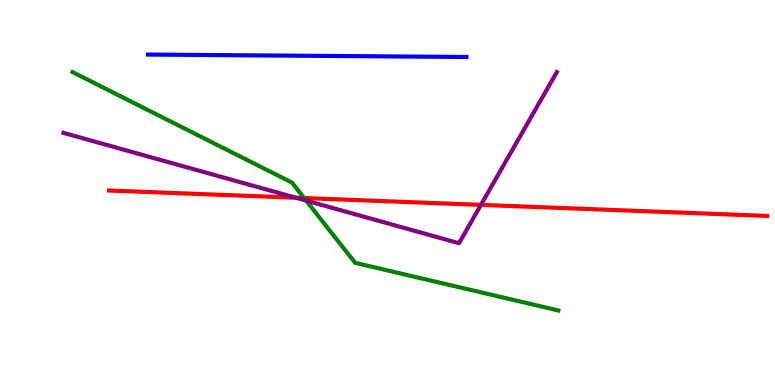[{'lines': ['blue', 'red'], 'intersections': []}, {'lines': ['green', 'red'], 'intersections': [{'x': 3.92, 'y': 4.86}]}, {'lines': ['purple', 'red'], 'intersections': [{'x': 3.82, 'y': 4.86}, {'x': 6.21, 'y': 4.68}]}, {'lines': ['blue', 'green'], 'intersections': []}, {'lines': ['blue', 'purple'], 'intersections': []}, {'lines': ['green', 'purple'], 'intersections': [{'x': 3.95, 'y': 4.79}]}]